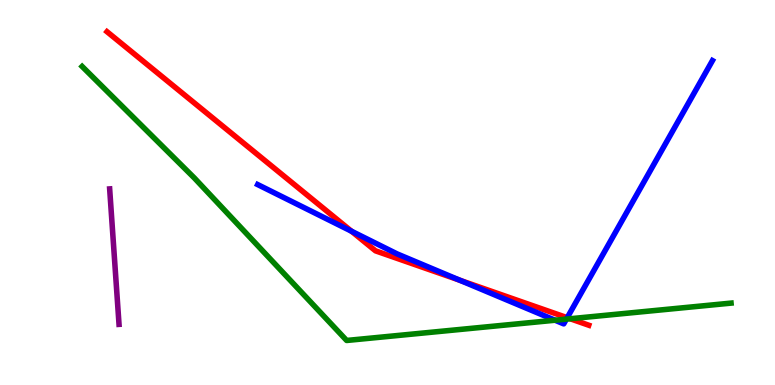[{'lines': ['blue', 'red'], 'intersections': [{'x': 4.54, 'y': 3.99}, {'x': 5.93, 'y': 2.72}, {'x': 7.32, 'y': 1.75}]}, {'lines': ['green', 'red'], 'intersections': [{'x': 7.36, 'y': 1.72}]}, {'lines': ['purple', 'red'], 'intersections': []}, {'lines': ['blue', 'green'], 'intersections': [{'x': 7.16, 'y': 1.68}, {'x': 7.31, 'y': 1.71}]}, {'lines': ['blue', 'purple'], 'intersections': []}, {'lines': ['green', 'purple'], 'intersections': []}]